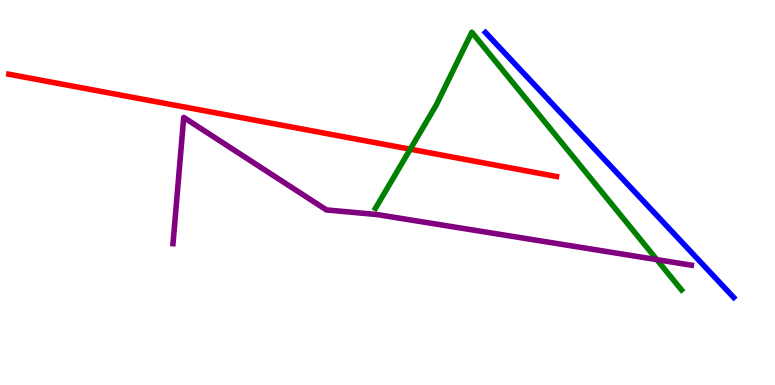[{'lines': ['blue', 'red'], 'intersections': []}, {'lines': ['green', 'red'], 'intersections': [{'x': 5.29, 'y': 6.12}]}, {'lines': ['purple', 'red'], 'intersections': []}, {'lines': ['blue', 'green'], 'intersections': []}, {'lines': ['blue', 'purple'], 'intersections': []}, {'lines': ['green', 'purple'], 'intersections': [{'x': 8.48, 'y': 3.26}]}]